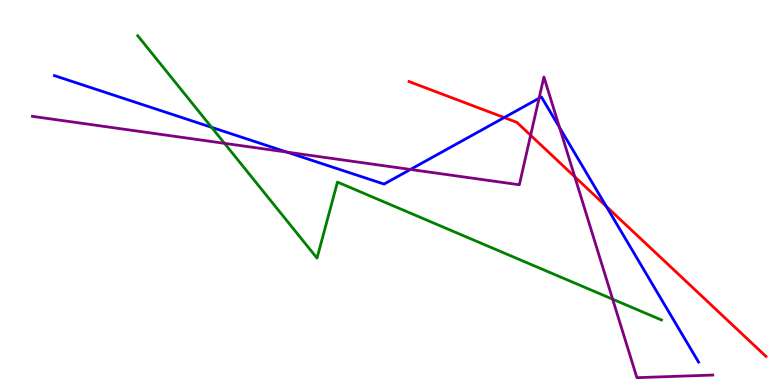[{'lines': ['blue', 'red'], 'intersections': [{'x': 6.51, 'y': 6.95}, {'x': 7.82, 'y': 4.64}]}, {'lines': ['green', 'red'], 'intersections': []}, {'lines': ['purple', 'red'], 'intersections': [{'x': 6.85, 'y': 6.49}, {'x': 7.42, 'y': 5.41}]}, {'lines': ['blue', 'green'], 'intersections': [{'x': 2.73, 'y': 6.69}]}, {'lines': ['blue', 'purple'], 'intersections': [{'x': 3.7, 'y': 6.05}, {'x': 5.3, 'y': 5.6}, {'x': 6.96, 'y': 7.45}, {'x': 7.22, 'y': 6.69}]}, {'lines': ['green', 'purple'], 'intersections': [{'x': 2.9, 'y': 6.28}, {'x': 7.91, 'y': 2.23}]}]